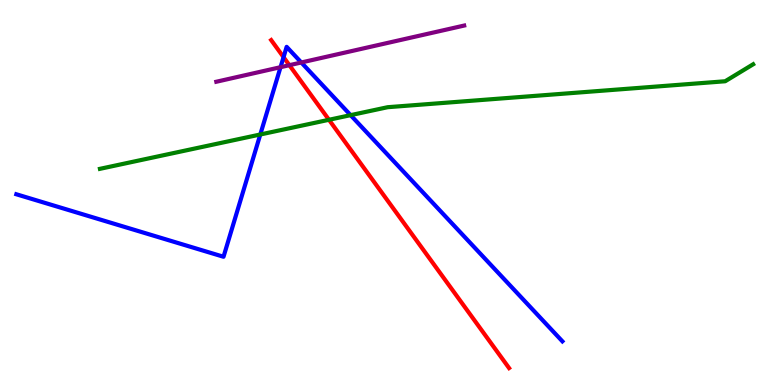[{'lines': ['blue', 'red'], 'intersections': [{'x': 3.66, 'y': 8.52}]}, {'lines': ['green', 'red'], 'intersections': [{'x': 4.24, 'y': 6.89}]}, {'lines': ['purple', 'red'], 'intersections': [{'x': 3.73, 'y': 8.31}]}, {'lines': ['blue', 'green'], 'intersections': [{'x': 3.36, 'y': 6.51}, {'x': 4.52, 'y': 7.01}]}, {'lines': ['blue', 'purple'], 'intersections': [{'x': 3.62, 'y': 8.25}, {'x': 3.89, 'y': 8.38}]}, {'lines': ['green', 'purple'], 'intersections': []}]